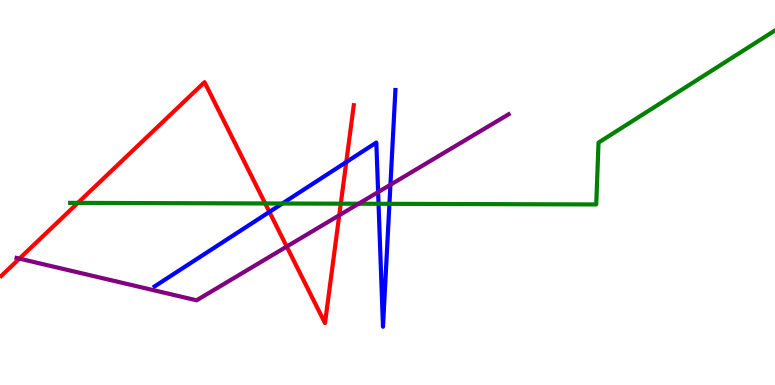[{'lines': ['blue', 'red'], 'intersections': [{'x': 3.48, 'y': 4.5}, {'x': 4.47, 'y': 5.79}]}, {'lines': ['green', 'red'], 'intersections': [{'x': 1.0, 'y': 4.73}, {'x': 3.42, 'y': 4.72}, {'x': 4.4, 'y': 4.71}]}, {'lines': ['purple', 'red'], 'intersections': [{'x': 0.25, 'y': 3.28}, {'x': 3.7, 'y': 3.6}, {'x': 4.38, 'y': 4.41}]}, {'lines': ['blue', 'green'], 'intersections': [{'x': 3.64, 'y': 4.71}, {'x': 4.88, 'y': 4.71}, {'x': 5.02, 'y': 4.71}]}, {'lines': ['blue', 'purple'], 'intersections': [{'x': 4.88, 'y': 5.01}, {'x': 5.04, 'y': 5.2}]}, {'lines': ['green', 'purple'], 'intersections': [{'x': 4.63, 'y': 4.71}]}]